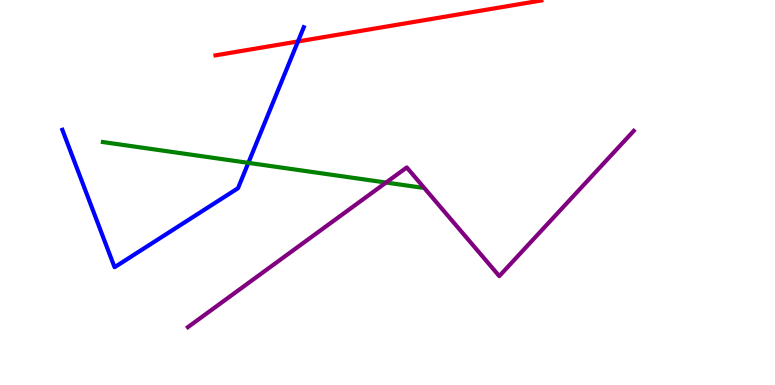[{'lines': ['blue', 'red'], 'intersections': [{'x': 3.84, 'y': 8.92}]}, {'lines': ['green', 'red'], 'intersections': []}, {'lines': ['purple', 'red'], 'intersections': []}, {'lines': ['blue', 'green'], 'intersections': [{'x': 3.2, 'y': 5.77}]}, {'lines': ['blue', 'purple'], 'intersections': []}, {'lines': ['green', 'purple'], 'intersections': [{'x': 4.98, 'y': 5.26}]}]